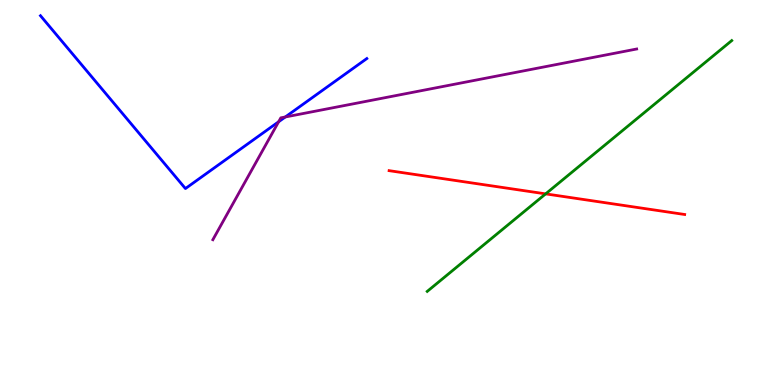[{'lines': ['blue', 'red'], 'intersections': []}, {'lines': ['green', 'red'], 'intersections': [{'x': 7.04, 'y': 4.96}]}, {'lines': ['purple', 'red'], 'intersections': []}, {'lines': ['blue', 'green'], 'intersections': []}, {'lines': ['blue', 'purple'], 'intersections': [{'x': 3.6, 'y': 6.84}, {'x': 3.68, 'y': 6.96}]}, {'lines': ['green', 'purple'], 'intersections': []}]